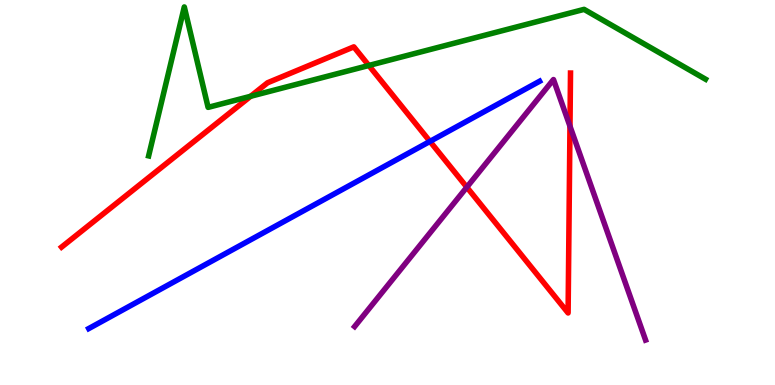[{'lines': ['blue', 'red'], 'intersections': [{'x': 5.55, 'y': 6.33}]}, {'lines': ['green', 'red'], 'intersections': [{'x': 3.23, 'y': 7.5}, {'x': 4.76, 'y': 8.3}]}, {'lines': ['purple', 'red'], 'intersections': [{'x': 6.02, 'y': 5.14}, {'x': 7.35, 'y': 6.72}]}, {'lines': ['blue', 'green'], 'intersections': []}, {'lines': ['blue', 'purple'], 'intersections': []}, {'lines': ['green', 'purple'], 'intersections': []}]